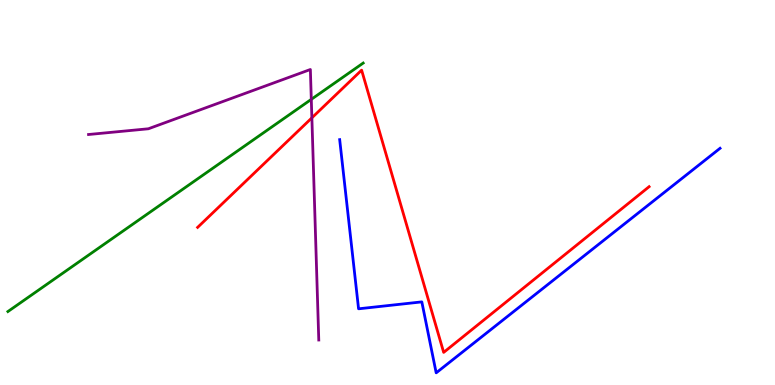[{'lines': ['blue', 'red'], 'intersections': []}, {'lines': ['green', 'red'], 'intersections': []}, {'lines': ['purple', 'red'], 'intersections': [{'x': 4.02, 'y': 6.94}]}, {'lines': ['blue', 'green'], 'intersections': []}, {'lines': ['blue', 'purple'], 'intersections': []}, {'lines': ['green', 'purple'], 'intersections': [{'x': 4.02, 'y': 7.42}]}]